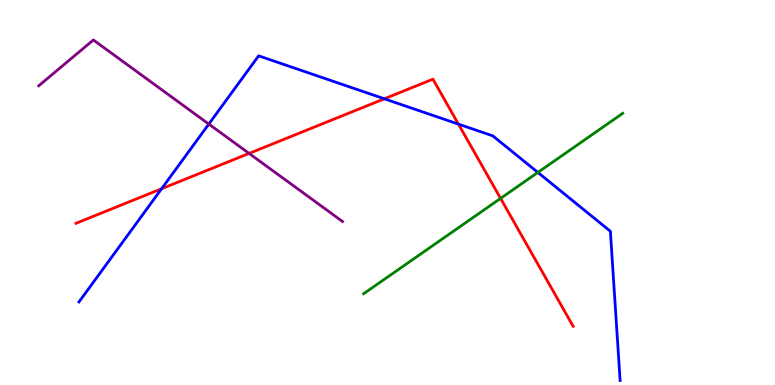[{'lines': ['blue', 'red'], 'intersections': [{'x': 2.09, 'y': 5.1}, {'x': 4.96, 'y': 7.43}, {'x': 5.92, 'y': 6.78}]}, {'lines': ['green', 'red'], 'intersections': [{'x': 6.46, 'y': 4.85}]}, {'lines': ['purple', 'red'], 'intersections': [{'x': 3.21, 'y': 6.02}]}, {'lines': ['blue', 'green'], 'intersections': [{'x': 6.94, 'y': 5.52}]}, {'lines': ['blue', 'purple'], 'intersections': [{'x': 2.69, 'y': 6.78}]}, {'lines': ['green', 'purple'], 'intersections': []}]